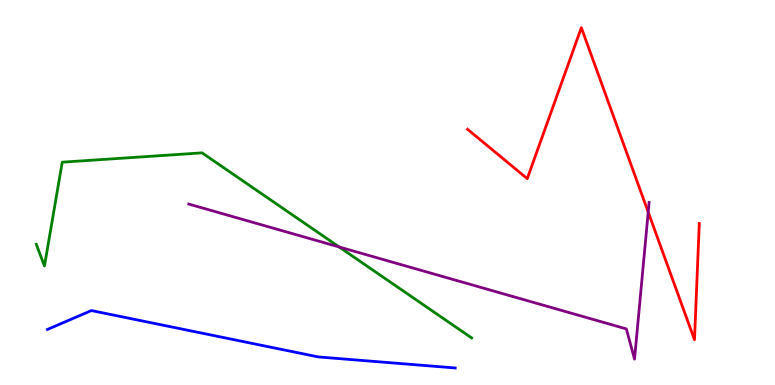[{'lines': ['blue', 'red'], 'intersections': []}, {'lines': ['green', 'red'], 'intersections': []}, {'lines': ['purple', 'red'], 'intersections': [{'x': 8.36, 'y': 4.49}]}, {'lines': ['blue', 'green'], 'intersections': []}, {'lines': ['blue', 'purple'], 'intersections': []}, {'lines': ['green', 'purple'], 'intersections': [{'x': 4.38, 'y': 3.59}]}]